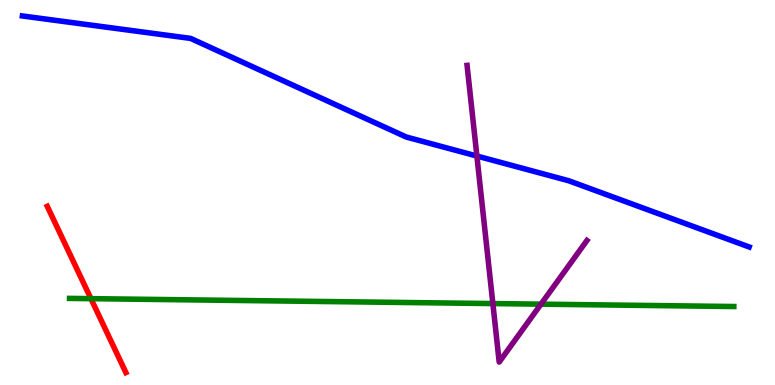[{'lines': ['blue', 'red'], 'intersections': []}, {'lines': ['green', 'red'], 'intersections': [{'x': 1.17, 'y': 2.24}]}, {'lines': ['purple', 'red'], 'intersections': []}, {'lines': ['blue', 'green'], 'intersections': []}, {'lines': ['blue', 'purple'], 'intersections': [{'x': 6.15, 'y': 5.95}]}, {'lines': ['green', 'purple'], 'intersections': [{'x': 6.36, 'y': 2.12}, {'x': 6.98, 'y': 2.1}]}]